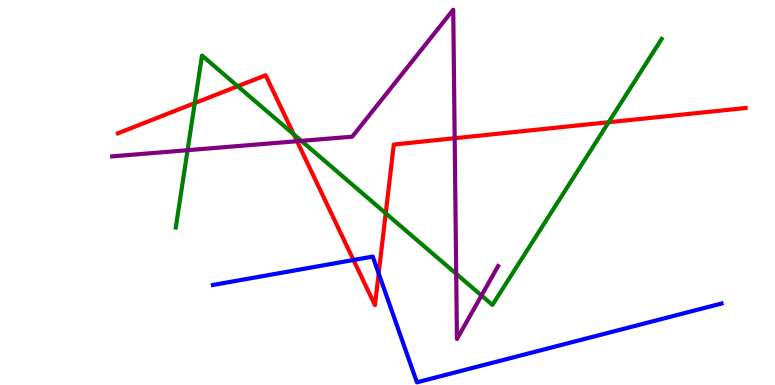[{'lines': ['blue', 'red'], 'intersections': [{'x': 4.56, 'y': 3.25}, {'x': 4.89, 'y': 2.9}]}, {'lines': ['green', 'red'], 'intersections': [{'x': 2.51, 'y': 7.32}, {'x': 3.07, 'y': 7.76}, {'x': 3.79, 'y': 6.51}, {'x': 4.98, 'y': 4.46}, {'x': 7.85, 'y': 6.82}]}, {'lines': ['purple', 'red'], 'intersections': [{'x': 3.83, 'y': 6.33}, {'x': 5.87, 'y': 6.41}]}, {'lines': ['blue', 'green'], 'intersections': []}, {'lines': ['blue', 'purple'], 'intersections': []}, {'lines': ['green', 'purple'], 'intersections': [{'x': 2.42, 'y': 6.1}, {'x': 3.89, 'y': 6.34}, {'x': 5.89, 'y': 2.89}, {'x': 6.21, 'y': 2.32}]}]